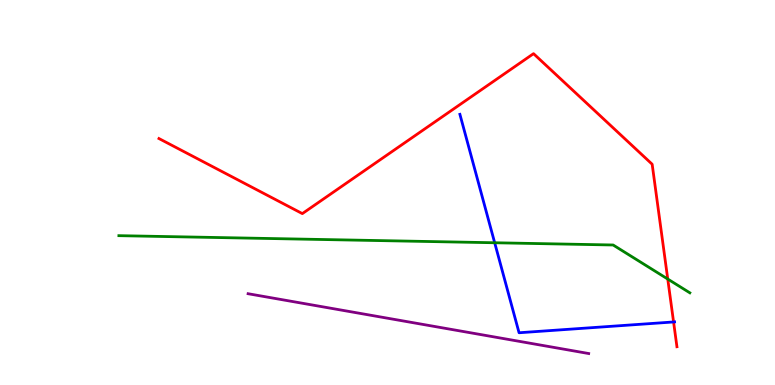[{'lines': ['blue', 'red'], 'intersections': [{'x': 8.69, 'y': 1.64}]}, {'lines': ['green', 'red'], 'intersections': [{'x': 8.62, 'y': 2.75}]}, {'lines': ['purple', 'red'], 'intersections': []}, {'lines': ['blue', 'green'], 'intersections': [{'x': 6.38, 'y': 3.69}]}, {'lines': ['blue', 'purple'], 'intersections': []}, {'lines': ['green', 'purple'], 'intersections': []}]